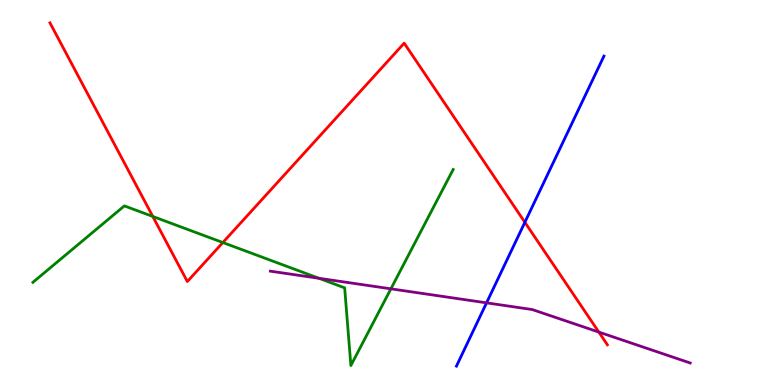[{'lines': ['blue', 'red'], 'intersections': [{'x': 6.77, 'y': 4.23}]}, {'lines': ['green', 'red'], 'intersections': [{'x': 1.97, 'y': 4.38}, {'x': 2.88, 'y': 3.7}]}, {'lines': ['purple', 'red'], 'intersections': [{'x': 7.73, 'y': 1.37}]}, {'lines': ['blue', 'green'], 'intersections': []}, {'lines': ['blue', 'purple'], 'intersections': [{'x': 6.28, 'y': 2.13}]}, {'lines': ['green', 'purple'], 'intersections': [{'x': 4.11, 'y': 2.77}, {'x': 5.04, 'y': 2.5}]}]